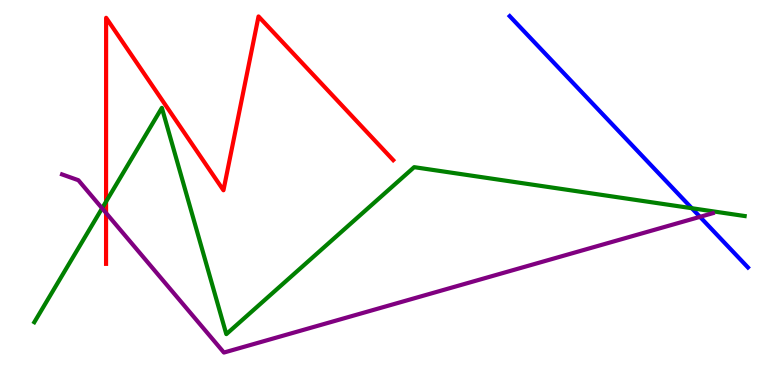[{'lines': ['blue', 'red'], 'intersections': []}, {'lines': ['green', 'red'], 'intersections': [{'x': 1.37, 'y': 4.76}]}, {'lines': ['purple', 'red'], 'intersections': [{'x': 1.37, 'y': 4.47}]}, {'lines': ['blue', 'green'], 'intersections': [{'x': 8.93, 'y': 4.59}]}, {'lines': ['blue', 'purple'], 'intersections': [{'x': 9.03, 'y': 4.37}]}, {'lines': ['green', 'purple'], 'intersections': [{'x': 1.32, 'y': 4.59}]}]